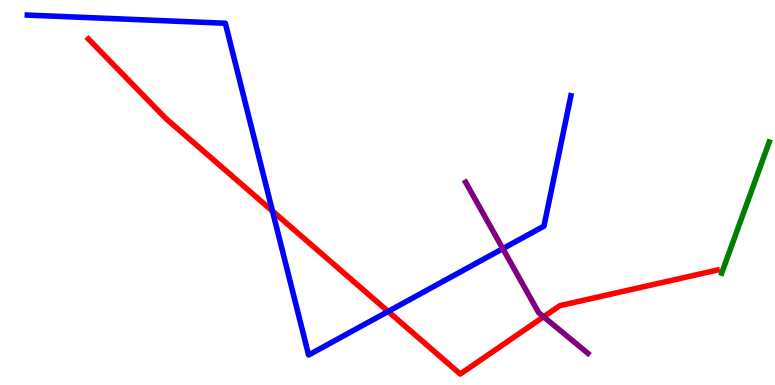[{'lines': ['blue', 'red'], 'intersections': [{'x': 3.52, 'y': 4.52}, {'x': 5.01, 'y': 1.91}]}, {'lines': ['green', 'red'], 'intersections': []}, {'lines': ['purple', 'red'], 'intersections': [{'x': 7.01, 'y': 1.77}]}, {'lines': ['blue', 'green'], 'intersections': []}, {'lines': ['blue', 'purple'], 'intersections': [{'x': 6.49, 'y': 3.54}]}, {'lines': ['green', 'purple'], 'intersections': []}]